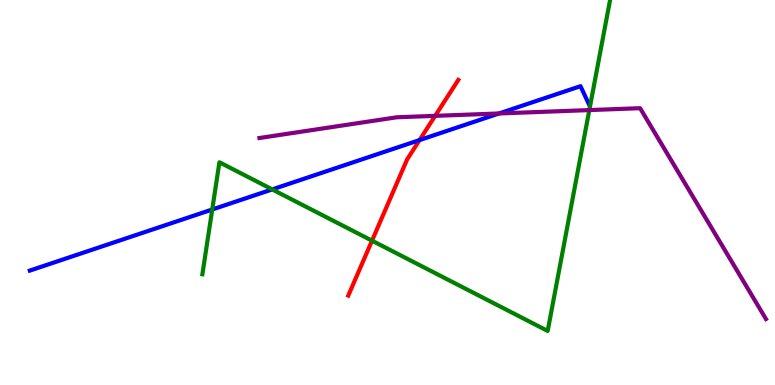[{'lines': ['blue', 'red'], 'intersections': [{'x': 5.41, 'y': 6.36}]}, {'lines': ['green', 'red'], 'intersections': [{'x': 4.8, 'y': 3.75}]}, {'lines': ['purple', 'red'], 'intersections': [{'x': 5.62, 'y': 6.99}]}, {'lines': ['blue', 'green'], 'intersections': [{'x': 2.74, 'y': 4.56}, {'x': 3.51, 'y': 5.08}]}, {'lines': ['blue', 'purple'], 'intersections': [{'x': 6.44, 'y': 7.05}]}, {'lines': ['green', 'purple'], 'intersections': [{'x': 7.6, 'y': 7.14}]}]